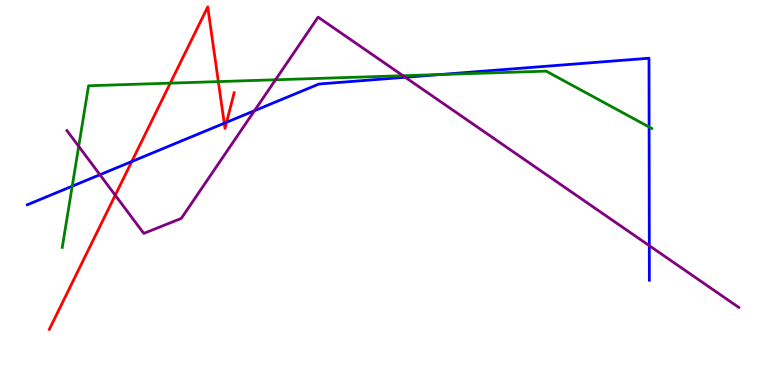[{'lines': ['blue', 'red'], 'intersections': [{'x': 1.7, 'y': 5.8}, {'x': 2.89, 'y': 6.8}, {'x': 2.92, 'y': 6.82}]}, {'lines': ['green', 'red'], 'intersections': [{'x': 2.2, 'y': 7.84}, {'x': 2.82, 'y': 7.88}]}, {'lines': ['purple', 'red'], 'intersections': [{'x': 1.49, 'y': 4.93}]}, {'lines': ['blue', 'green'], 'intersections': [{'x': 0.932, 'y': 5.16}, {'x': 5.68, 'y': 8.06}, {'x': 8.38, 'y': 6.7}]}, {'lines': ['blue', 'purple'], 'intersections': [{'x': 1.29, 'y': 5.46}, {'x': 3.28, 'y': 7.12}, {'x': 5.23, 'y': 7.99}, {'x': 8.38, 'y': 3.62}]}, {'lines': ['green', 'purple'], 'intersections': [{'x': 1.02, 'y': 6.2}, {'x': 3.55, 'y': 7.93}, {'x': 5.2, 'y': 8.03}]}]